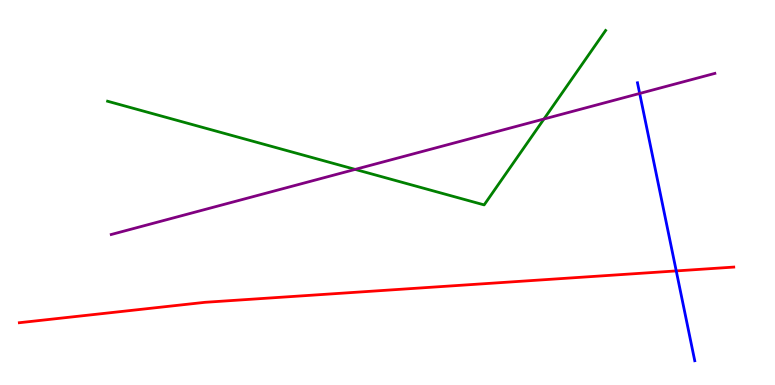[{'lines': ['blue', 'red'], 'intersections': [{'x': 8.73, 'y': 2.96}]}, {'lines': ['green', 'red'], 'intersections': []}, {'lines': ['purple', 'red'], 'intersections': []}, {'lines': ['blue', 'green'], 'intersections': []}, {'lines': ['blue', 'purple'], 'intersections': [{'x': 8.25, 'y': 7.57}]}, {'lines': ['green', 'purple'], 'intersections': [{'x': 4.58, 'y': 5.6}, {'x': 7.02, 'y': 6.91}]}]